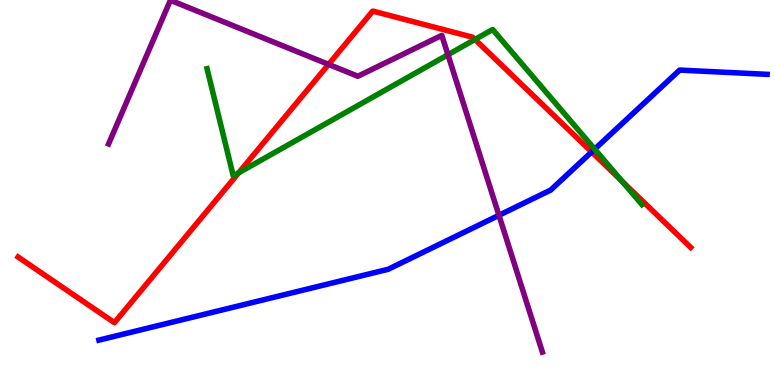[{'lines': ['blue', 'red'], 'intersections': [{'x': 7.63, 'y': 6.05}]}, {'lines': ['green', 'red'], 'intersections': [{'x': 3.08, 'y': 5.51}, {'x': 6.13, 'y': 8.98}, {'x': 8.03, 'y': 5.29}]}, {'lines': ['purple', 'red'], 'intersections': [{'x': 4.24, 'y': 8.33}]}, {'lines': ['blue', 'green'], 'intersections': [{'x': 7.67, 'y': 6.13}]}, {'lines': ['blue', 'purple'], 'intersections': [{'x': 6.44, 'y': 4.41}]}, {'lines': ['green', 'purple'], 'intersections': [{'x': 5.78, 'y': 8.58}]}]